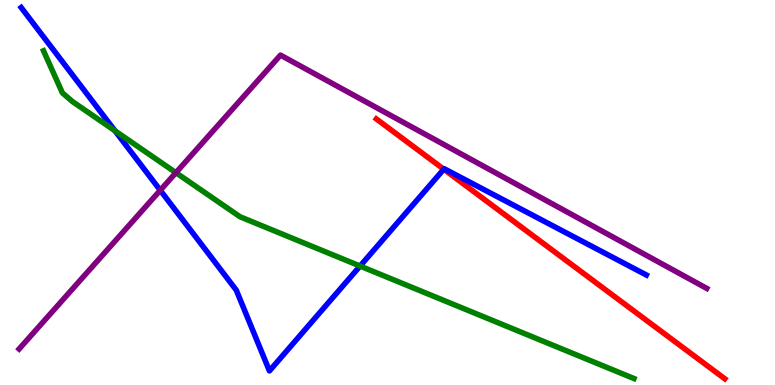[{'lines': ['blue', 'red'], 'intersections': [{'x': 5.73, 'y': 5.6}]}, {'lines': ['green', 'red'], 'intersections': []}, {'lines': ['purple', 'red'], 'intersections': []}, {'lines': ['blue', 'green'], 'intersections': [{'x': 1.48, 'y': 6.6}, {'x': 4.65, 'y': 3.09}]}, {'lines': ['blue', 'purple'], 'intersections': [{'x': 2.07, 'y': 5.06}]}, {'lines': ['green', 'purple'], 'intersections': [{'x': 2.27, 'y': 5.51}]}]